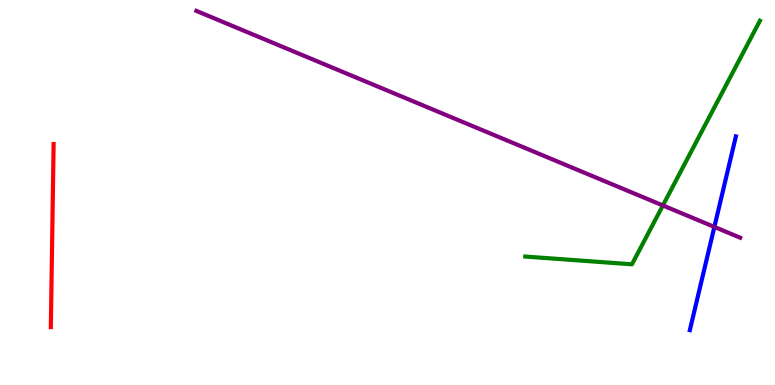[{'lines': ['blue', 'red'], 'intersections': []}, {'lines': ['green', 'red'], 'intersections': []}, {'lines': ['purple', 'red'], 'intersections': []}, {'lines': ['blue', 'green'], 'intersections': []}, {'lines': ['blue', 'purple'], 'intersections': [{'x': 9.22, 'y': 4.11}]}, {'lines': ['green', 'purple'], 'intersections': [{'x': 8.55, 'y': 4.66}]}]